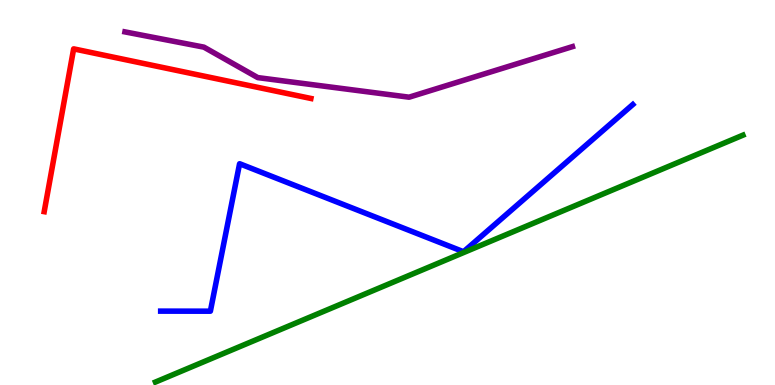[{'lines': ['blue', 'red'], 'intersections': []}, {'lines': ['green', 'red'], 'intersections': []}, {'lines': ['purple', 'red'], 'intersections': []}, {'lines': ['blue', 'green'], 'intersections': []}, {'lines': ['blue', 'purple'], 'intersections': []}, {'lines': ['green', 'purple'], 'intersections': []}]